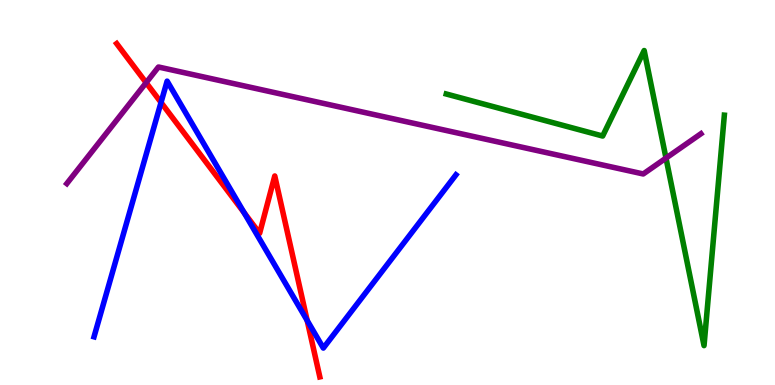[{'lines': ['blue', 'red'], 'intersections': [{'x': 2.08, 'y': 7.34}, {'x': 3.15, 'y': 4.48}, {'x': 3.96, 'y': 1.68}]}, {'lines': ['green', 'red'], 'intersections': []}, {'lines': ['purple', 'red'], 'intersections': [{'x': 1.89, 'y': 7.85}]}, {'lines': ['blue', 'green'], 'intersections': []}, {'lines': ['blue', 'purple'], 'intersections': []}, {'lines': ['green', 'purple'], 'intersections': [{'x': 8.59, 'y': 5.89}]}]